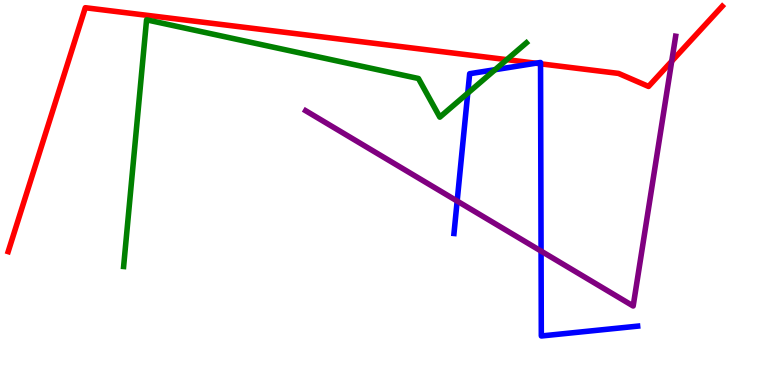[{'lines': ['blue', 'red'], 'intersections': [{'x': 6.91, 'y': 8.36}, {'x': 6.97, 'y': 8.34}]}, {'lines': ['green', 'red'], 'intersections': [{'x': 6.54, 'y': 8.45}]}, {'lines': ['purple', 'red'], 'intersections': [{'x': 8.67, 'y': 8.41}]}, {'lines': ['blue', 'green'], 'intersections': [{'x': 6.04, 'y': 7.58}, {'x': 6.39, 'y': 8.19}]}, {'lines': ['blue', 'purple'], 'intersections': [{'x': 5.9, 'y': 4.78}, {'x': 6.98, 'y': 3.48}]}, {'lines': ['green', 'purple'], 'intersections': []}]